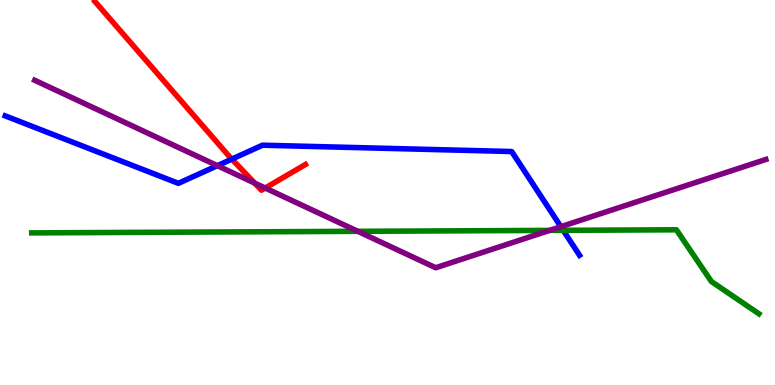[{'lines': ['blue', 'red'], 'intersections': [{'x': 2.99, 'y': 5.87}]}, {'lines': ['green', 'red'], 'intersections': []}, {'lines': ['purple', 'red'], 'intersections': [{'x': 3.29, 'y': 5.24}, {'x': 3.42, 'y': 5.12}]}, {'lines': ['blue', 'green'], 'intersections': [{'x': 7.27, 'y': 4.02}]}, {'lines': ['blue', 'purple'], 'intersections': [{'x': 2.8, 'y': 5.7}, {'x': 7.24, 'y': 4.11}]}, {'lines': ['green', 'purple'], 'intersections': [{'x': 4.62, 'y': 3.99}, {'x': 7.09, 'y': 4.02}]}]